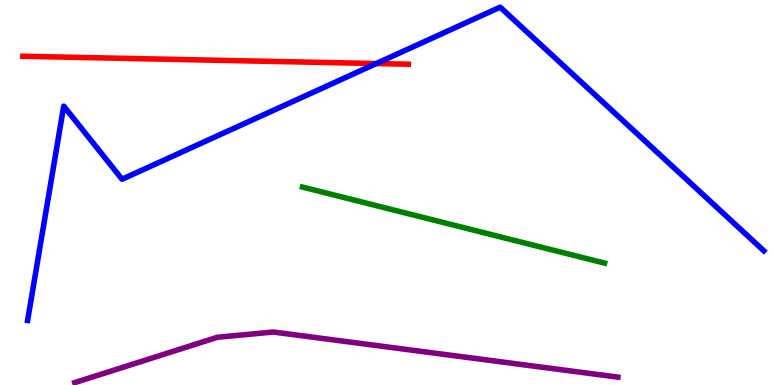[{'lines': ['blue', 'red'], 'intersections': [{'x': 4.86, 'y': 8.35}]}, {'lines': ['green', 'red'], 'intersections': []}, {'lines': ['purple', 'red'], 'intersections': []}, {'lines': ['blue', 'green'], 'intersections': []}, {'lines': ['blue', 'purple'], 'intersections': []}, {'lines': ['green', 'purple'], 'intersections': []}]